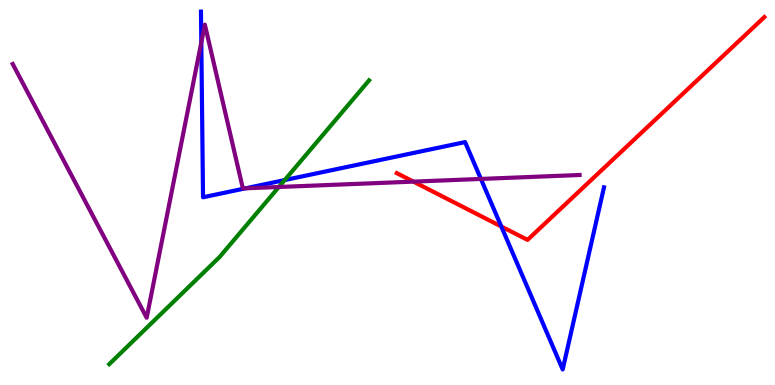[{'lines': ['blue', 'red'], 'intersections': [{'x': 6.47, 'y': 4.12}]}, {'lines': ['green', 'red'], 'intersections': []}, {'lines': ['purple', 'red'], 'intersections': [{'x': 5.33, 'y': 5.28}]}, {'lines': ['blue', 'green'], 'intersections': [{'x': 3.67, 'y': 5.32}]}, {'lines': ['blue', 'purple'], 'intersections': [{'x': 2.6, 'y': 8.9}, {'x': 3.17, 'y': 5.11}, {'x': 6.21, 'y': 5.35}]}, {'lines': ['green', 'purple'], 'intersections': [{'x': 3.6, 'y': 5.14}]}]